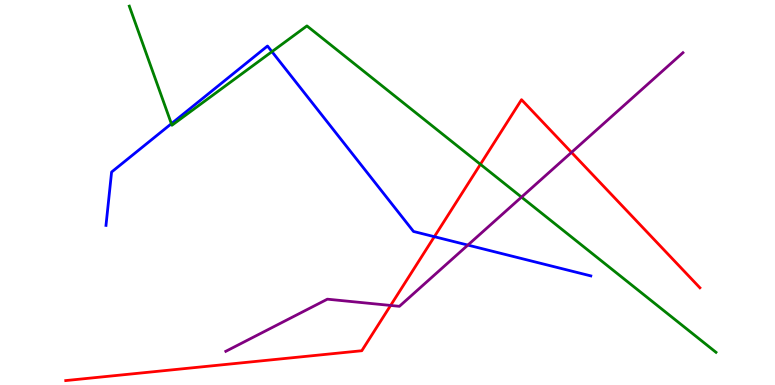[{'lines': ['blue', 'red'], 'intersections': [{'x': 5.6, 'y': 3.85}]}, {'lines': ['green', 'red'], 'intersections': [{'x': 6.2, 'y': 5.73}]}, {'lines': ['purple', 'red'], 'intersections': [{'x': 5.04, 'y': 2.07}, {'x': 7.37, 'y': 6.04}]}, {'lines': ['blue', 'green'], 'intersections': [{'x': 2.21, 'y': 6.79}, {'x': 3.51, 'y': 8.66}]}, {'lines': ['blue', 'purple'], 'intersections': [{'x': 6.04, 'y': 3.63}]}, {'lines': ['green', 'purple'], 'intersections': [{'x': 6.73, 'y': 4.88}]}]